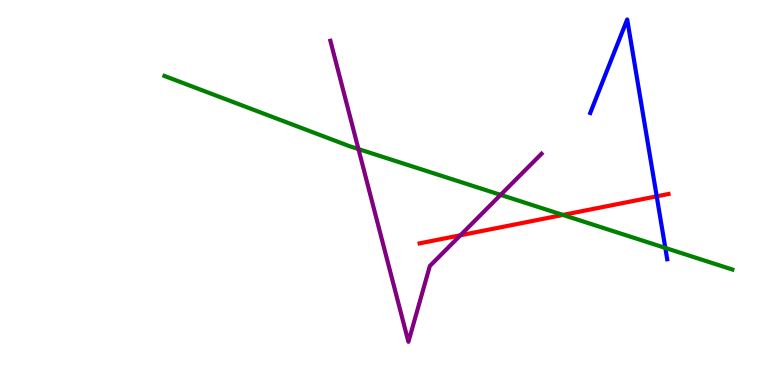[{'lines': ['blue', 'red'], 'intersections': [{'x': 8.47, 'y': 4.9}]}, {'lines': ['green', 'red'], 'intersections': [{'x': 7.26, 'y': 4.42}]}, {'lines': ['purple', 'red'], 'intersections': [{'x': 5.94, 'y': 3.89}]}, {'lines': ['blue', 'green'], 'intersections': [{'x': 8.58, 'y': 3.56}]}, {'lines': ['blue', 'purple'], 'intersections': []}, {'lines': ['green', 'purple'], 'intersections': [{'x': 4.63, 'y': 6.13}, {'x': 6.46, 'y': 4.94}]}]